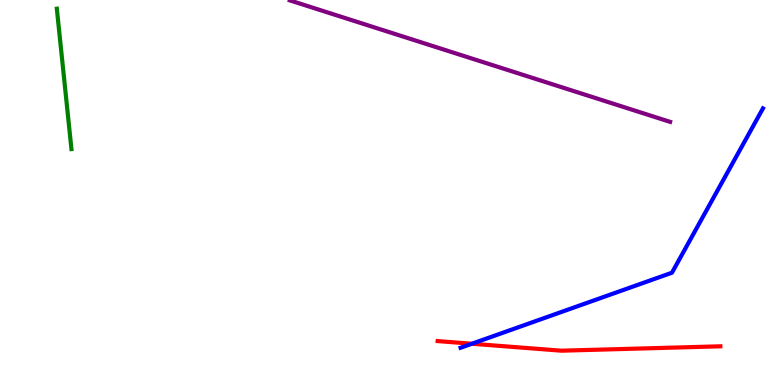[{'lines': ['blue', 'red'], 'intersections': [{'x': 6.09, 'y': 1.07}]}, {'lines': ['green', 'red'], 'intersections': []}, {'lines': ['purple', 'red'], 'intersections': []}, {'lines': ['blue', 'green'], 'intersections': []}, {'lines': ['blue', 'purple'], 'intersections': []}, {'lines': ['green', 'purple'], 'intersections': []}]